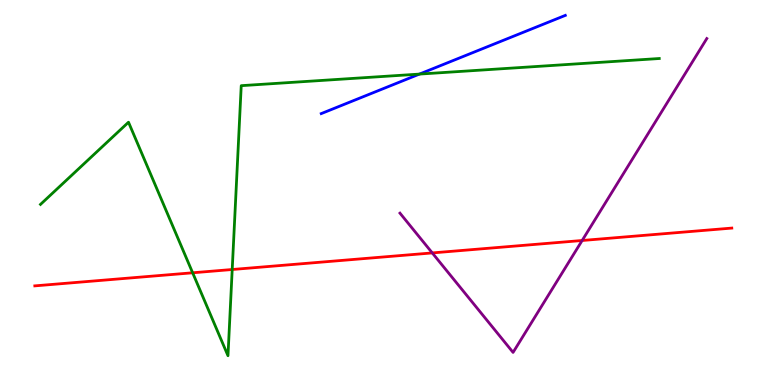[{'lines': ['blue', 'red'], 'intersections': []}, {'lines': ['green', 'red'], 'intersections': [{'x': 2.49, 'y': 2.91}, {'x': 3.0, 'y': 3.0}]}, {'lines': ['purple', 'red'], 'intersections': [{'x': 5.58, 'y': 3.43}, {'x': 7.51, 'y': 3.75}]}, {'lines': ['blue', 'green'], 'intersections': [{'x': 5.41, 'y': 8.08}]}, {'lines': ['blue', 'purple'], 'intersections': []}, {'lines': ['green', 'purple'], 'intersections': []}]